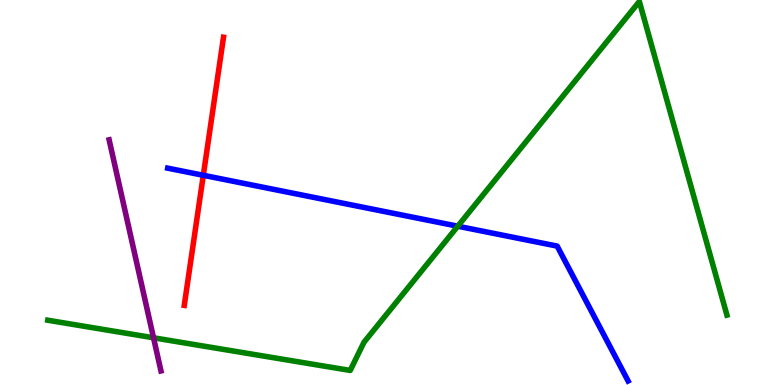[{'lines': ['blue', 'red'], 'intersections': [{'x': 2.62, 'y': 5.45}]}, {'lines': ['green', 'red'], 'intersections': []}, {'lines': ['purple', 'red'], 'intersections': []}, {'lines': ['blue', 'green'], 'intersections': [{'x': 5.91, 'y': 4.12}]}, {'lines': ['blue', 'purple'], 'intersections': []}, {'lines': ['green', 'purple'], 'intersections': [{'x': 1.98, 'y': 1.23}]}]